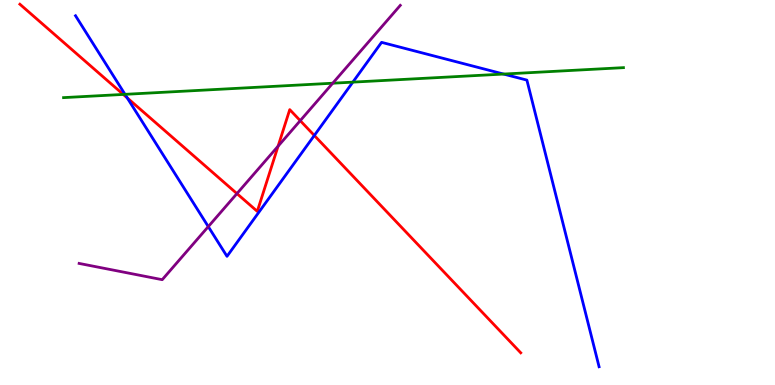[{'lines': ['blue', 'red'], 'intersections': [{'x': 1.64, 'y': 7.46}, {'x': 4.06, 'y': 6.48}]}, {'lines': ['green', 'red'], 'intersections': [{'x': 1.59, 'y': 7.55}]}, {'lines': ['purple', 'red'], 'intersections': [{'x': 3.06, 'y': 4.97}, {'x': 3.59, 'y': 6.2}, {'x': 3.87, 'y': 6.87}]}, {'lines': ['blue', 'green'], 'intersections': [{'x': 1.61, 'y': 7.55}, {'x': 4.55, 'y': 7.87}, {'x': 6.5, 'y': 8.08}]}, {'lines': ['blue', 'purple'], 'intersections': [{'x': 2.69, 'y': 4.11}]}, {'lines': ['green', 'purple'], 'intersections': [{'x': 4.29, 'y': 7.84}]}]